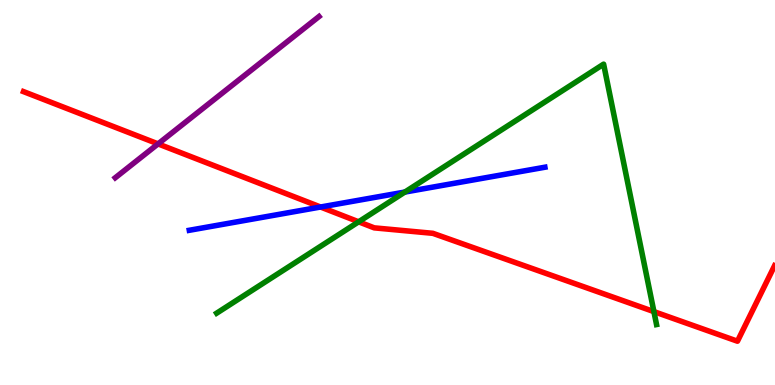[{'lines': ['blue', 'red'], 'intersections': [{'x': 4.14, 'y': 4.62}]}, {'lines': ['green', 'red'], 'intersections': [{'x': 4.63, 'y': 4.24}, {'x': 8.44, 'y': 1.91}]}, {'lines': ['purple', 'red'], 'intersections': [{'x': 2.04, 'y': 6.26}]}, {'lines': ['blue', 'green'], 'intersections': [{'x': 5.22, 'y': 5.01}]}, {'lines': ['blue', 'purple'], 'intersections': []}, {'lines': ['green', 'purple'], 'intersections': []}]